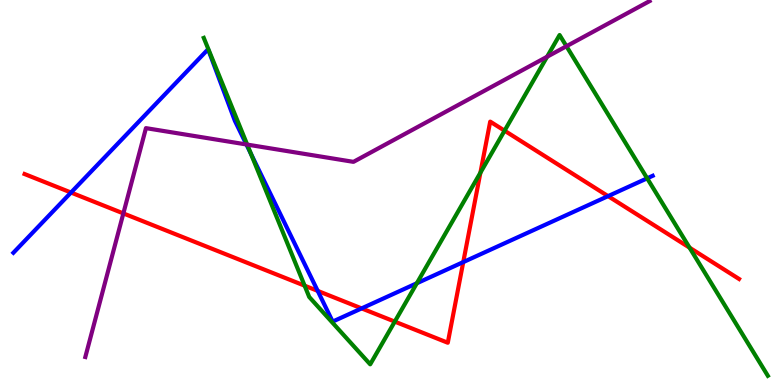[{'lines': ['blue', 'red'], 'intersections': [{'x': 0.916, 'y': 5.0}, {'x': 4.1, 'y': 2.44}, {'x': 4.67, 'y': 1.99}, {'x': 5.98, 'y': 3.19}, {'x': 7.85, 'y': 4.91}]}, {'lines': ['green', 'red'], 'intersections': [{'x': 3.93, 'y': 2.58}, {'x': 5.09, 'y': 1.65}, {'x': 6.2, 'y': 5.51}, {'x': 6.51, 'y': 6.61}, {'x': 8.9, 'y': 3.57}]}, {'lines': ['purple', 'red'], 'intersections': [{'x': 1.59, 'y': 4.46}]}, {'lines': ['blue', 'green'], 'intersections': [{'x': 3.24, 'y': 6.0}, {'x': 5.38, 'y': 2.64}, {'x': 8.35, 'y': 5.37}]}, {'lines': ['blue', 'purple'], 'intersections': [{'x': 3.18, 'y': 6.25}]}, {'lines': ['green', 'purple'], 'intersections': [{'x': 3.19, 'y': 6.24}, {'x': 7.06, 'y': 8.53}, {'x': 7.31, 'y': 8.8}]}]